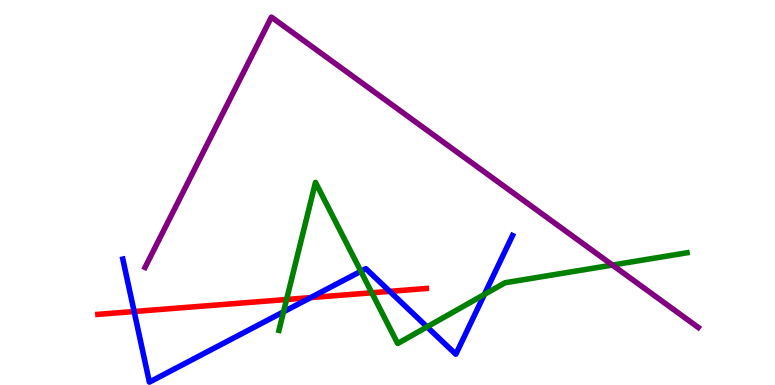[{'lines': ['blue', 'red'], 'intersections': [{'x': 1.73, 'y': 1.91}, {'x': 4.01, 'y': 2.27}, {'x': 5.03, 'y': 2.43}]}, {'lines': ['green', 'red'], 'intersections': [{'x': 3.7, 'y': 2.22}, {'x': 4.8, 'y': 2.4}]}, {'lines': ['purple', 'red'], 'intersections': []}, {'lines': ['blue', 'green'], 'intersections': [{'x': 3.66, 'y': 1.9}, {'x': 4.66, 'y': 2.95}, {'x': 5.51, 'y': 1.51}, {'x': 6.25, 'y': 2.35}]}, {'lines': ['blue', 'purple'], 'intersections': []}, {'lines': ['green', 'purple'], 'intersections': [{'x': 7.9, 'y': 3.12}]}]